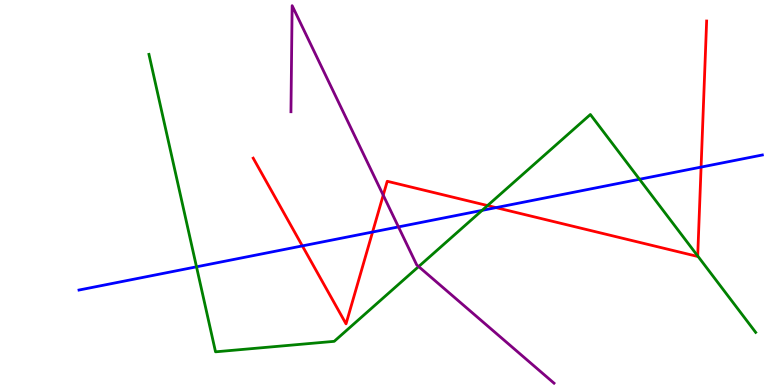[{'lines': ['blue', 'red'], 'intersections': [{'x': 3.9, 'y': 3.61}, {'x': 4.81, 'y': 3.97}, {'x': 6.4, 'y': 4.61}, {'x': 9.05, 'y': 5.66}]}, {'lines': ['green', 'red'], 'intersections': [{'x': 6.29, 'y': 4.66}, {'x': 9.0, 'y': 3.35}]}, {'lines': ['purple', 'red'], 'intersections': [{'x': 4.94, 'y': 4.93}]}, {'lines': ['blue', 'green'], 'intersections': [{'x': 2.54, 'y': 3.07}, {'x': 6.22, 'y': 4.54}, {'x': 8.25, 'y': 5.34}]}, {'lines': ['blue', 'purple'], 'intersections': [{'x': 5.14, 'y': 4.11}]}, {'lines': ['green', 'purple'], 'intersections': [{'x': 5.4, 'y': 3.08}]}]